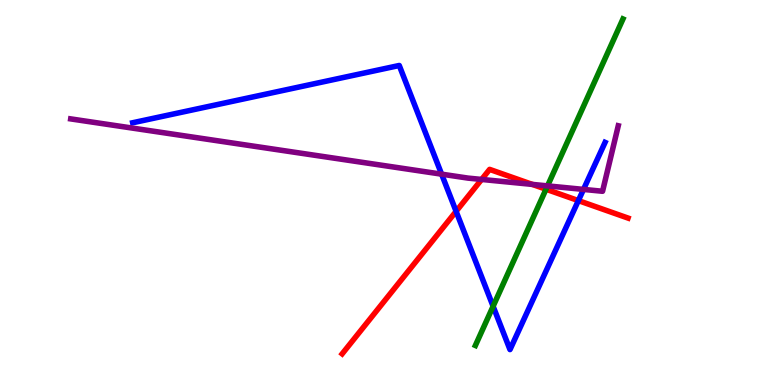[{'lines': ['blue', 'red'], 'intersections': [{'x': 5.89, 'y': 4.51}, {'x': 7.46, 'y': 4.79}]}, {'lines': ['green', 'red'], 'intersections': [{'x': 7.05, 'y': 5.09}]}, {'lines': ['purple', 'red'], 'intersections': [{'x': 6.21, 'y': 5.34}, {'x': 6.87, 'y': 5.21}]}, {'lines': ['blue', 'green'], 'intersections': [{'x': 6.36, 'y': 2.04}]}, {'lines': ['blue', 'purple'], 'intersections': [{'x': 5.7, 'y': 5.48}, {'x': 7.53, 'y': 5.08}]}, {'lines': ['green', 'purple'], 'intersections': [{'x': 7.06, 'y': 5.17}]}]